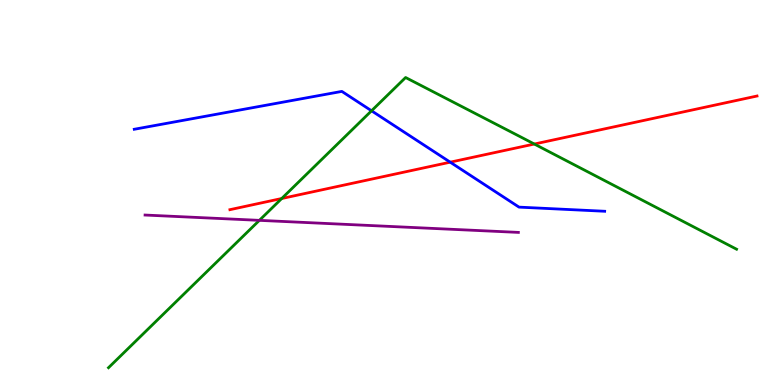[{'lines': ['blue', 'red'], 'intersections': [{'x': 5.81, 'y': 5.79}]}, {'lines': ['green', 'red'], 'intersections': [{'x': 3.64, 'y': 4.84}, {'x': 6.89, 'y': 6.26}]}, {'lines': ['purple', 'red'], 'intersections': []}, {'lines': ['blue', 'green'], 'intersections': [{'x': 4.79, 'y': 7.12}]}, {'lines': ['blue', 'purple'], 'intersections': []}, {'lines': ['green', 'purple'], 'intersections': [{'x': 3.35, 'y': 4.28}]}]